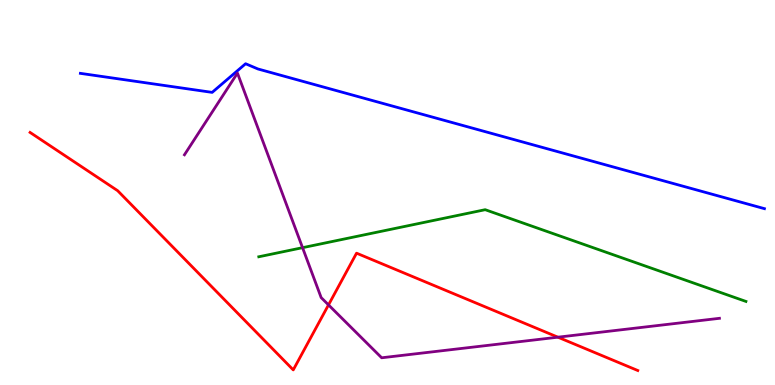[{'lines': ['blue', 'red'], 'intersections': []}, {'lines': ['green', 'red'], 'intersections': []}, {'lines': ['purple', 'red'], 'intersections': [{'x': 4.24, 'y': 2.08}, {'x': 7.2, 'y': 1.24}]}, {'lines': ['blue', 'green'], 'intersections': []}, {'lines': ['blue', 'purple'], 'intersections': []}, {'lines': ['green', 'purple'], 'intersections': [{'x': 3.9, 'y': 3.57}]}]